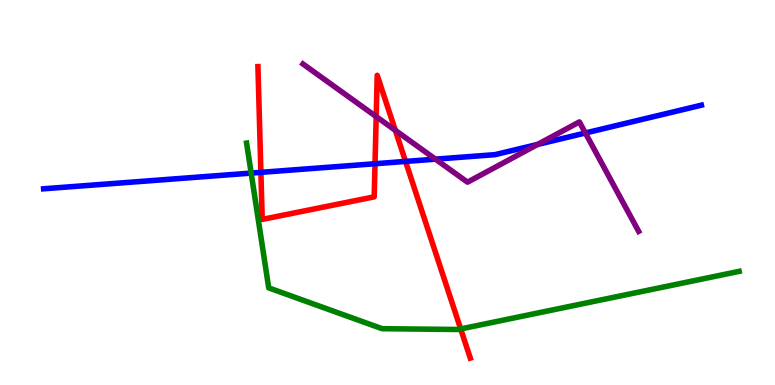[{'lines': ['blue', 'red'], 'intersections': [{'x': 3.37, 'y': 5.52}, {'x': 4.84, 'y': 5.75}, {'x': 5.23, 'y': 5.81}]}, {'lines': ['green', 'red'], 'intersections': [{'x': 5.94, 'y': 1.46}]}, {'lines': ['purple', 'red'], 'intersections': [{'x': 4.85, 'y': 6.97}, {'x': 5.1, 'y': 6.61}]}, {'lines': ['blue', 'green'], 'intersections': [{'x': 3.24, 'y': 5.5}]}, {'lines': ['blue', 'purple'], 'intersections': [{'x': 5.62, 'y': 5.87}, {'x': 6.94, 'y': 6.25}, {'x': 7.55, 'y': 6.55}]}, {'lines': ['green', 'purple'], 'intersections': []}]